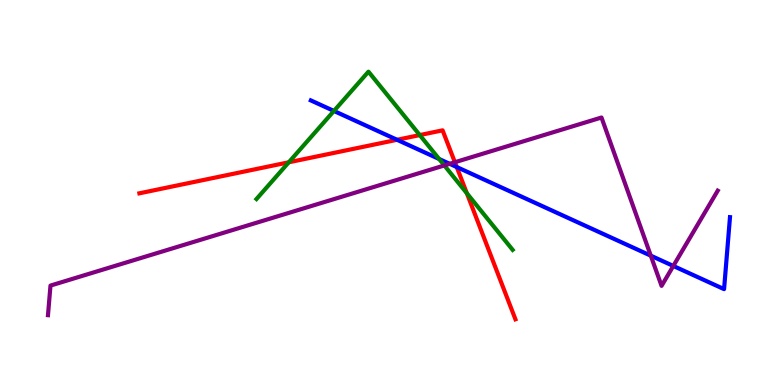[{'lines': ['blue', 'red'], 'intersections': [{'x': 5.12, 'y': 6.37}, {'x': 5.89, 'y': 5.66}]}, {'lines': ['green', 'red'], 'intersections': [{'x': 3.73, 'y': 5.78}, {'x': 5.42, 'y': 6.49}, {'x': 6.02, 'y': 4.98}]}, {'lines': ['purple', 'red'], 'intersections': [{'x': 5.87, 'y': 5.79}]}, {'lines': ['blue', 'green'], 'intersections': [{'x': 4.31, 'y': 7.12}, {'x': 5.67, 'y': 5.87}]}, {'lines': ['blue', 'purple'], 'intersections': [{'x': 5.8, 'y': 5.74}, {'x': 8.4, 'y': 3.36}, {'x': 8.69, 'y': 3.09}]}, {'lines': ['green', 'purple'], 'intersections': [{'x': 5.73, 'y': 5.7}]}]